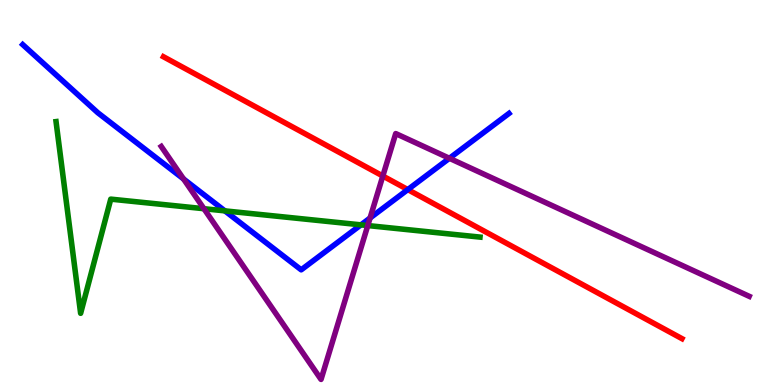[{'lines': ['blue', 'red'], 'intersections': [{'x': 5.26, 'y': 5.08}]}, {'lines': ['green', 'red'], 'intersections': []}, {'lines': ['purple', 'red'], 'intersections': [{'x': 4.94, 'y': 5.43}]}, {'lines': ['blue', 'green'], 'intersections': [{'x': 2.9, 'y': 4.52}, {'x': 4.66, 'y': 4.16}]}, {'lines': ['blue', 'purple'], 'intersections': [{'x': 2.37, 'y': 5.35}, {'x': 4.78, 'y': 4.34}, {'x': 5.8, 'y': 5.89}]}, {'lines': ['green', 'purple'], 'intersections': [{'x': 2.63, 'y': 4.58}, {'x': 4.75, 'y': 4.14}]}]